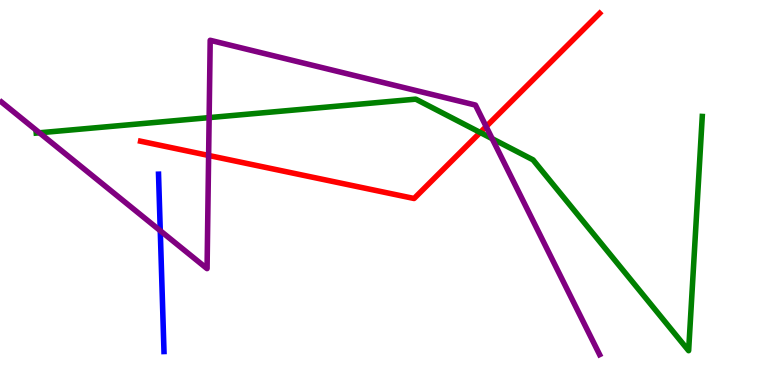[{'lines': ['blue', 'red'], 'intersections': []}, {'lines': ['green', 'red'], 'intersections': [{'x': 6.2, 'y': 6.56}]}, {'lines': ['purple', 'red'], 'intersections': [{'x': 2.69, 'y': 5.96}, {'x': 6.27, 'y': 6.71}]}, {'lines': ['blue', 'green'], 'intersections': []}, {'lines': ['blue', 'purple'], 'intersections': [{'x': 2.07, 'y': 4.01}]}, {'lines': ['green', 'purple'], 'intersections': [{'x': 0.509, 'y': 6.55}, {'x': 2.7, 'y': 6.94}, {'x': 6.35, 'y': 6.4}]}]